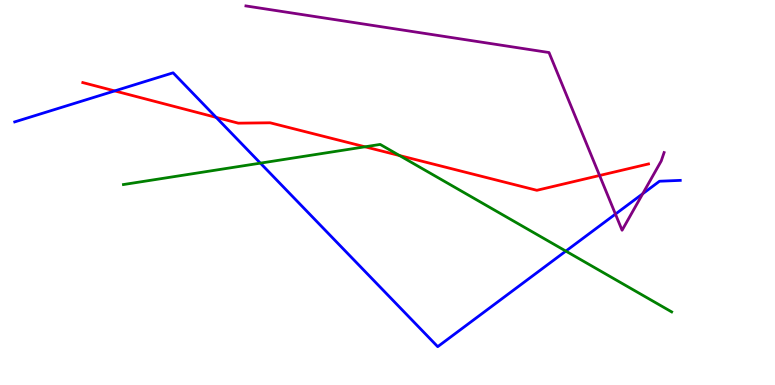[{'lines': ['blue', 'red'], 'intersections': [{'x': 1.48, 'y': 7.64}, {'x': 2.79, 'y': 6.95}]}, {'lines': ['green', 'red'], 'intersections': [{'x': 4.71, 'y': 6.19}, {'x': 5.16, 'y': 5.96}]}, {'lines': ['purple', 'red'], 'intersections': [{'x': 7.74, 'y': 5.44}]}, {'lines': ['blue', 'green'], 'intersections': [{'x': 3.36, 'y': 5.76}, {'x': 7.3, 'y': 3.48}]}, {'lines': ['blue', 'purple'], 'intersections': [{'x': 7.94, 'y': 4.44}, {'x': 8.29, 'y': 4.97}]}, {'lines': ['green', 'purple'], 'intersections': []}]